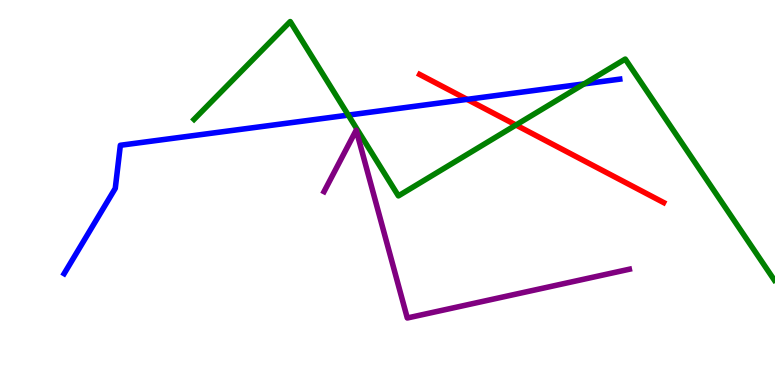[{'lines': ['blue', 'red'], 'intersections': [{'x': 6.03, 'y': 7.42}]}, {'lines': ['green', 'red'], 'intersections': [{'x': 6.66, 'y': 6.75}]}, {'lines': ['purple', 'red'], 'intersections': []}, {'lines': ['blue', 'green'], 'intersections': [{'x': 4.49, 'y': 7.01}, {'x': 7.54, 'y': 7.82}]}, {'lines': ['blue', 'purple'], 'intersections': []}, {'lines': ['green', 'purple'], 'intersections': []}]